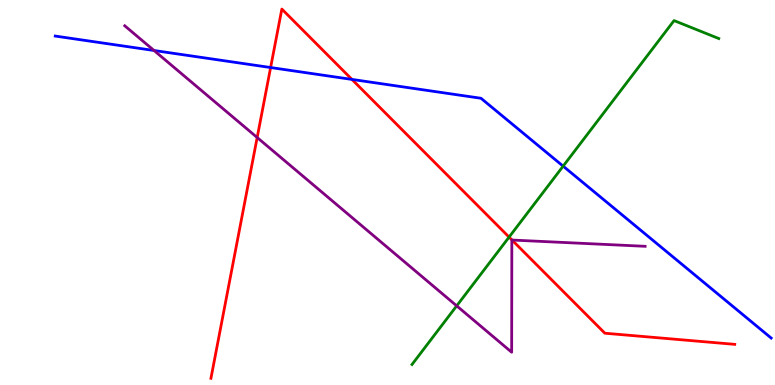[{'lines': ['blue', 'red'], 'intersections': [{'x': 3.49, 'y': 8.25}, {'x': 4.54, 'y': 7.94}]}, {'lines': ['green', 'red'], 'intersections': [{'x': 6.57, 'y': 3.84}]}, {'lines': ['purple', 'red'], 'intersections': [{'x': 3.32, 'y': 6.43}, {'x': 6.61, 'y': 3.77}]}, {'lines': ['blue', 'green'], 'intersections': [{'x': 7.27, 'y': 5.68}]}, {'lines': ['blue', 'purple'], 'intersections': [{'x': 1.99, 'y': 8.69}]}, {'lines': ['green', 'purple'], 'intersections': [{'x': 5.89, 'y': 2.06}]}]